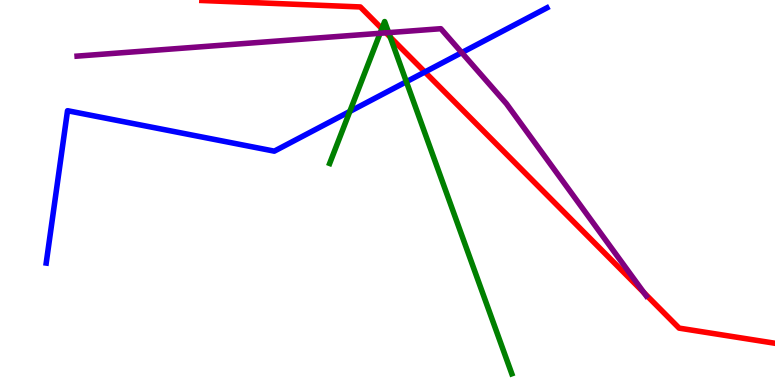[{'lines': ['blue', 'red'], 'intersections': [{'x': 5.48, 'y': 8.13}]}, {'lines': ['green', 'red'], 'intersections': [{'x': 4.93, 'y': 9.26}, {'x': 5.04, 'y': 9.04}]}, {'lines': ['purple', 'red'], 'intersections': [{'x': 4.98, 'y': 9.15}, {'x': 8.31, 'y': 2.4}]}, {'lines': ['blue', 'green'], 'intersections': [{'x': 4.51, 'y': 7.1}, {'x': 5.24, 'y': 7.88}]}, {'lines': ['blue', 'purple'], 'intersections': [{'x': 5.96, 'y': 8.63}]}, {'lines': ['green', 'purple'], 'intersections': [{'x': 4.9, 'y': 9.14}, {'x': 5.01, 'y': 9.15}]}]